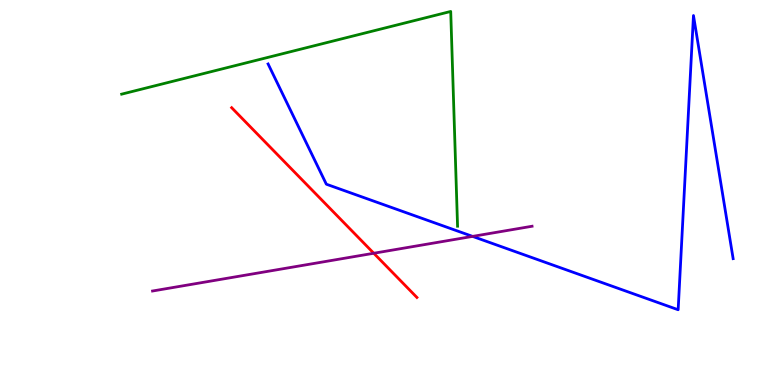[{'lines': ['blue', 'red'], 'intersections': []}, {'lines': ['green', 'red'], 'intersections': []}, {'lines': ['purple', 'red'], 'intersections': [{'x': 4.82, 'y': 3.42}]}, {'lines': ['blue', 'green'], 'intersections': []}, {'lines': ['blue', 'purple'], 'intersections': [{'x': 6.1, 'y': 3.86}]}, {'lines': ['green', 'purple'], 'intersections': []}]